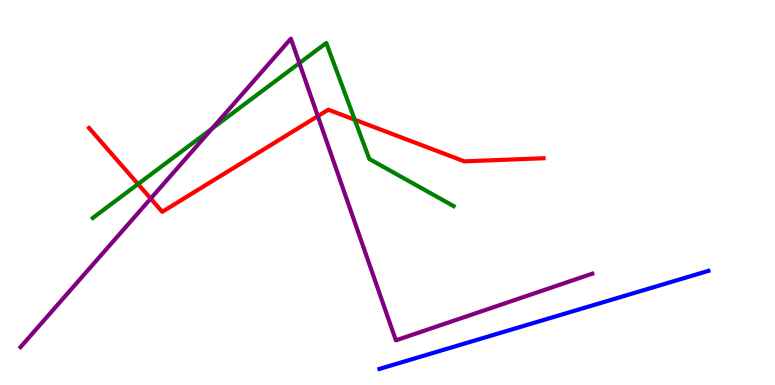[{'lines': ['blue', 'red'], 'intersections': []}, {'lines': ['green', 'red'], 'intersections': [{'x': 1.78, 'y': 5.22}, {'x': 4.58, 'y': 6.89}]}, {'lines': ['purple', 'red'], 'intersections': [{'x': 1.94, 'y': 4.84}, {'x': 4.1, 'y': 6.98}]}, {'lines': ['blue', 'green'], 'intersections': []}, {'lines': ['blue', 'purple'], 'intersections': []}, {'lines': ['green', 'purple'], 'intersections': [{'x': 2.74, 'y': 6.66}, {'x': 3.86, 'y': 8.36}]}]